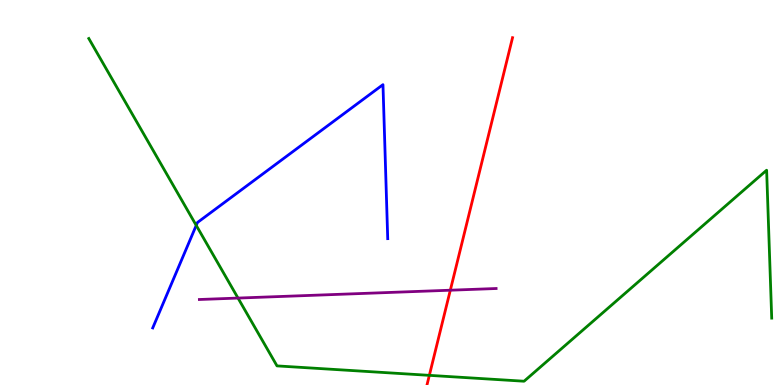[{'lines': ['blue', 'red'], 'intersections': []}, {'lines': ['green', 'red'], 'intersections': [{'x': 5.54, 'y': 0.251}]}, {'lines': ['purple', 'red'], 'intersections': [{'x': 5.81, 'y': 2.46}]}, {'lines': ['blue', 'green'], 'intersections': [{'x': 2.53, 'y': 4.15}]}, {'lines': ['blue', 'purple'], 'intersections': []}, {'lines': ['green', 'purple'], 'intersections': [{'x': 3.07, 'y': 2.26}]}]